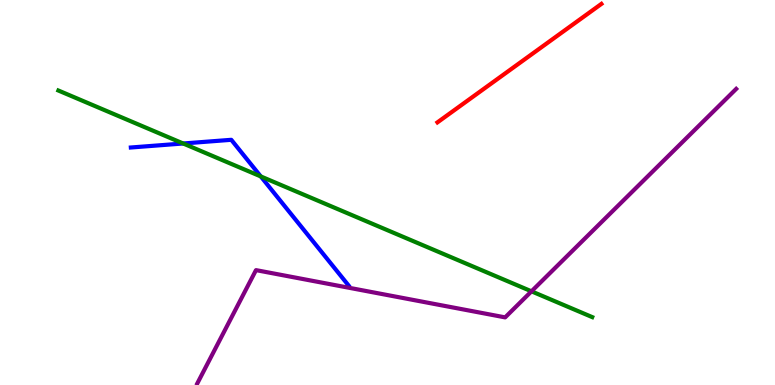[{'lines': ['blue', 'red'], 'intersections': []}, {'lines': ['green', 'red'], 'intersections': []}, {'lines': ['purple', 'red'], 'intersections': []}, {'lines': ['blue', 'green'], 'intersections': [{'x': 2.36, 'y': 6.27}, {'x': 3.36, 'y': 5.42}]}, {'lines': ['blue', 'purple'], 'intersections': []}, {'lines': ['green', 'purple'], 'intersections': [{'x': 6.86, 'y': 2.43}]}]